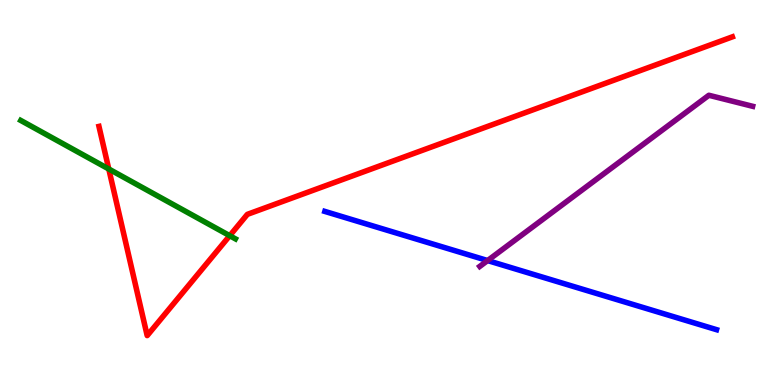[{'lines': ['blue', 'red'], 'intersections': []}, {'lines': ['green', 'red'], 'intersections': [{'x': 1.4, 'y': 5.61}, {'x': 2.96, 'y': 3.88}]}, {'lines': ['purple', 'red'], 'intersections': []}, {'lines': ['blue', 'green'], 'intersections': []}, {'lines': ['blue', 'purple'], 'intersections': [{'x': 6.29, 'y': 3.23}]}, {'lines': ['green', 'purple'], 'intersections': []}]